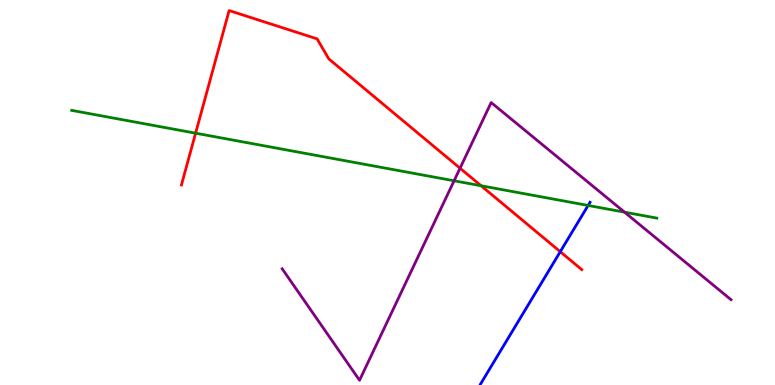[{'lines': ['blue', 'red'], 'intersections': [{'x': 7.23, 'y': 3.46}]}, {'lines': ['green', 'red'], 'intersections': [{'x': 2.52, 'y': 6.54}, {'x': 6.21, 'y': 5.18}]}, {'lines': ['purple', 'red'], 'intersections': [{'x': 5.94, 'y': 5.63}]}, {'lines': ['blue', 'green'], 'intersections': [{'x': 7.59, 'y': 4.66}]}, {'lines': ['blue', 'purple'], 'intersections': []}, {'lines': ['green', 'purple'], 'intersections': [{'x': 5.86, 'y': 5.3}, {'x': 8.06, 'y': 4.49}]}]